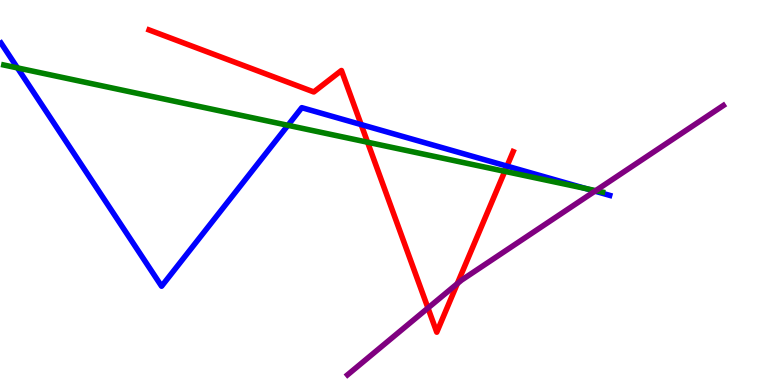[{'lines': ['blue', 'red'], 'intersections': [{'x': 4.66, 'y': 6.76}, {'x': 6.54, 'y': 5.69}]}, {'lines': ['green', 'red'], 'intersections': [{'x': 4.74, 'y': 6.31}, {'x': 6.51, 'y': 5.55}]}, {'lines': ['purple', 'red'], 'intersections': [{'x': 5.52, 'y': 2.0}, {'x': 5.9, 'y': 2.63}]}, {'lines': ['blue', 'green'], 'intersections': [{'x': 0.225, 'y': 8.24}, {'x': 3.72, 'y': 6.75}, {'x': 7.56, 'y': 5.1}]}, {'lines': ['blue', 'purple'], 'intersections': [{'x': 7.68, 'y': 5.03}]}, {'lines': ['green', 'purple'], 'intersections': [{'x': 7.69, 'y': 5.05}]}]